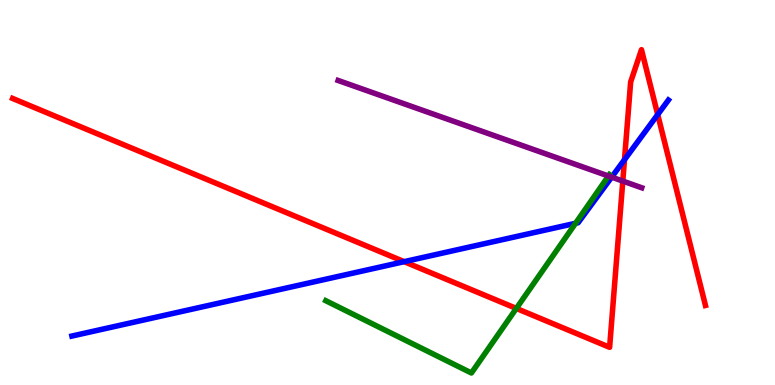[{'lines': ['blue', 'red'], 'intersections': [{'x': 5.21, 'y': 3.2}, {'x': 8.06, 'y': 5.85}, {'x': 8.49, 'y': 7.02}]}, {'lines': ['green', 'red'], 'intersections': [{'x': 6.66, 'y': 1.99}]}, {'lines': ['purple', 'red'], 'intersections': [{'x': 8.04, 'y': 5.3}]}, {'lines': ['blue', 'green'], 'intersections': [{'x': 7.43, 'y': 4.2}]}, {'lines': ['blue', 'purple'], 'intersections': [{'x': 7.89, 'y': 5.4}]}, {'lines': ['green', 'purple'], 'intersections': [{'x': 7.85, 'y': 5.43}]}]